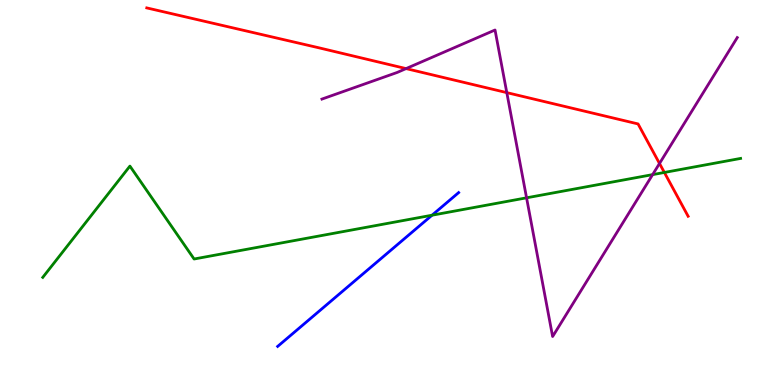[{'lines': ['blue', 'red'], 'intersections': []}, {'lines': ['green', 'red'], 'intersections': [{'x': 8.57, 'y': 5.52}]}, {'lines': ['purple', 'red'], 'intersections': [{'x': 5.24, 'y': 8.22}, {'x': 6.54, 'y': 7.59}, {'x': 8.51, 'y': 5.75}]}, {'lines': ['blue', 'green'], 'intersections': [{'x': 5.57, 'y': 4.41}]}, {'lines': ['blue', 'purple'], 'intersections': []}, {'lines': ['green', 'purple'], 'intersections': [{'x': 6.79, 'y': 4.86}, {'x': 8.42, 'y': 5.46}]}]